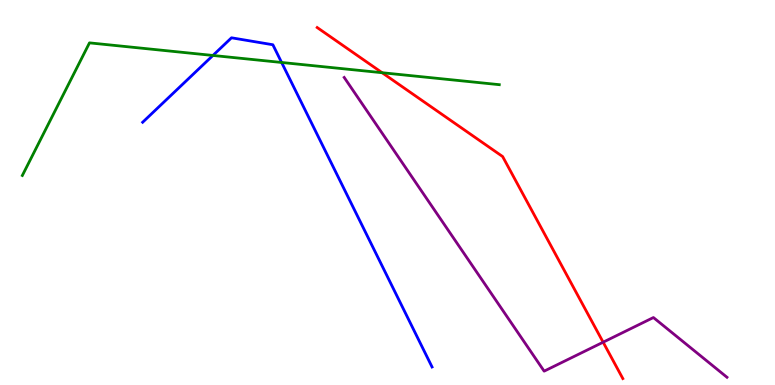[{'lines': ['blue', 'red'], 'intersections': []}, {'lines': ['green', 'red'], 'intersections': [{'x': 4.93, 'y': 8.11}]}, {'lines': ['purple', 'red'], 'intersections': [{'x': 7.78, 'y': 1.11}]}, {'lines': ['blue', 'green'], 'intersections': [{'x': 2.75, 'y': 8.56}, {'x': 3.63, 'y': 8.38}]}, {'lines': ['blue', 'purple'], 'intersections': []}, {'lines': ['green', 'purple'], 'intersections': []}]